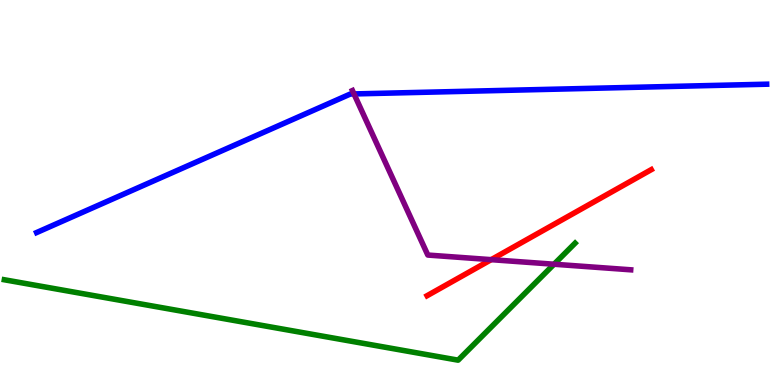[{'lines': ['blue', 'red'], 'intersections': []}, {'lines': ['green', 'red'], 'intersections': []}, {'lines': ['purple', 'red'], 'intersections': [{'x': 6.34, 'y': 3.26}]}, {'lines': ['blue', 'green'], 'intersections': []}, {'lines': ['blue', 'purple'], 'intersections': [{'x': 4.57, 'y': 7.56}]}, {'lines': ['green', 'purple'], 'intersections': [{'x': 7.15, 'y': 3.14}]}]